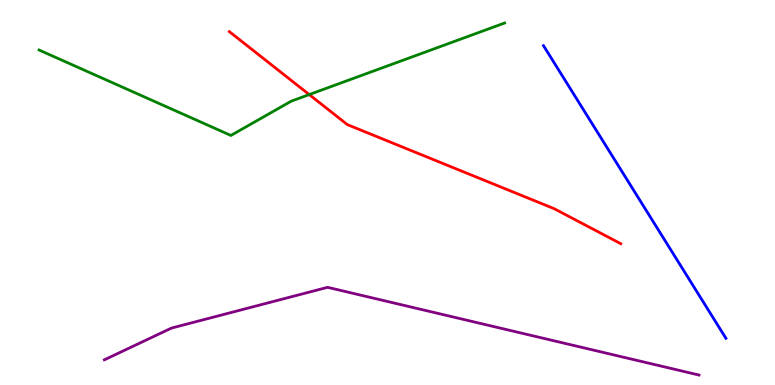[{'lines': ['blue', 'red'], 'intersections': []}, {'lines': ['green', 'red'], 'intersections': [{'x': 3.99, 'y': 7.54}]}, {'lines': ['purple', 'red'], 'intersections': []}, {'lines': ['blue', 'green'], 'intersections': []}, {'lines': ['blue', 'purple'], 'intersections': []}, {'lines': ['green', 'purple'], 'intersections': []}]